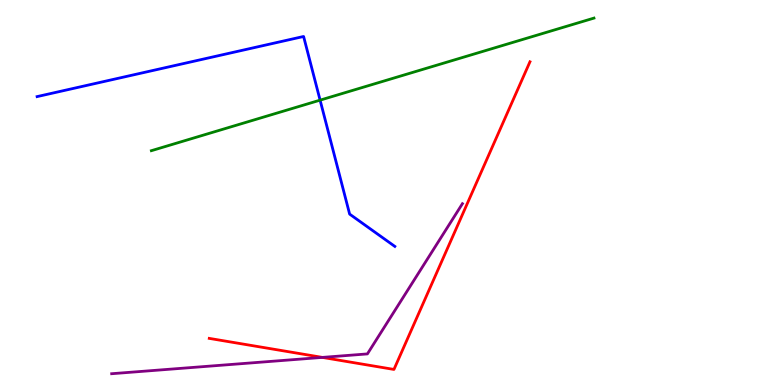[{'lines': ['blue', 'red'], 'intersections': []}, {'lines': ['green', 'red'], 'intersections': []}, {'lines': ['purple', 'red'], 'intersections': [{'x': 4.16, 'y': 0.717}]}, {'lines': ['blue', 'green'], 'intersections': [{'x': 4.13, 'y': 7.4}]}, {'lines': ['blue', 'purple'], 'intersections': []}, {'lines': ['green', 'purple'], 'intersections': []}]